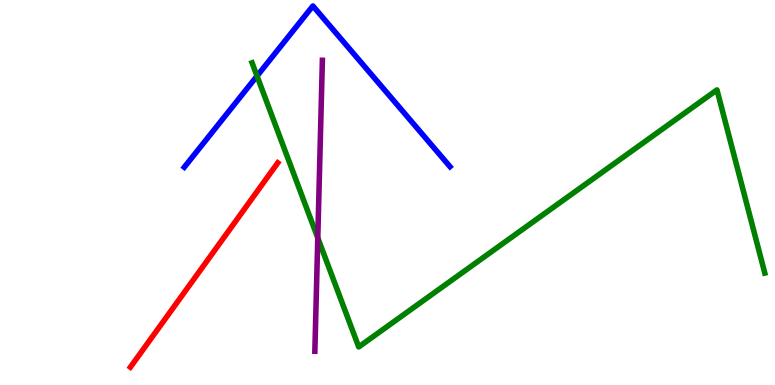[{'lines': ['blue', 'red'], 'intersections': []}, {'lines': ['green', 'red'], 'intersections': []}, {'lines': ['purple', 'red'], 'intersections': []}, {'lines': ['blue', 'green'], 'intersections': [{'x': 3.32, 'y': 8.03}]}, {'lines': ['blue', 'purple'], 'intersections': []}, {'lines': ['green', 'purple'], 'intersections': [{'x': 4.1, 'y': 3.82}]}]